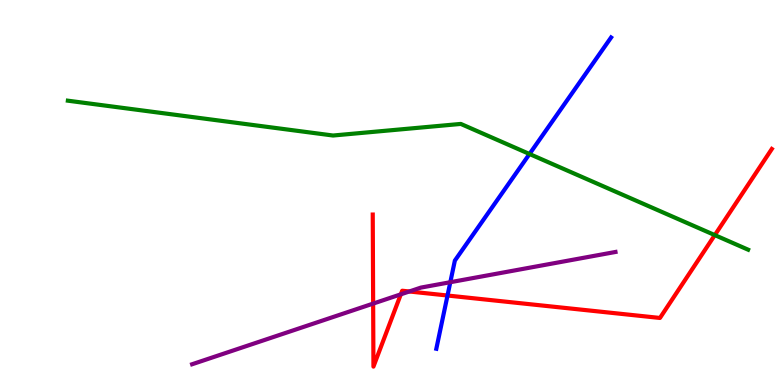[{'lines': ['blue', 'red'], 'intersections': [{'x': 5.77, 'y': 2.32}]}, {'lines': ['green', 'red'], 'intersections': [{'x': 9.22, 'y': 3.89}]}, {'lines': ['purple', 'red'], 'intersections': [{'x': 4.81, 'y': 2.11}, {'x': 5.17, 'y': 2.36}, {'x': 5.28, 'y': 2.43}]}, {'lines': ['blue', 'green'], 'intersections': [{'x': 6.83, 'y': 6.0}]}, {'lines': ['blue', 'purple'], 'intersections': [{'x': 5.81, 'y': 2.67}]}, {'lines': ['green', 'purple'], 'intersections': []}]